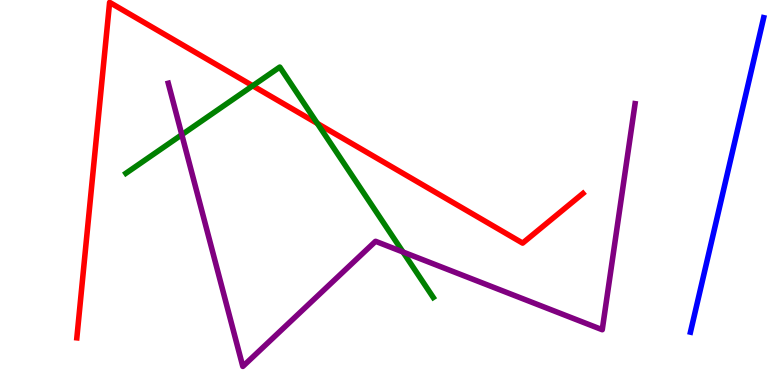[{'lines': ['blue', 'red'], 'intersections': []}, {'lines': ['green', 'red'], 'intersections': [{'x': 3.26, 'y': 7.77}, {'x': 4.09, 'y': 6.79}]}, {'lines': ['purple', 'red'], 'intersections': []}, {'lines': ['blue', 'green'], 'intersections': []}, {'lines': ['blue', 'purple'], 'intersections': []}, {'lines': ['green', 'purple'], 'intersections': [{'x': 2.35, 'y': 6.5}, {'x': 5.2, 'y': 3.45}]}]